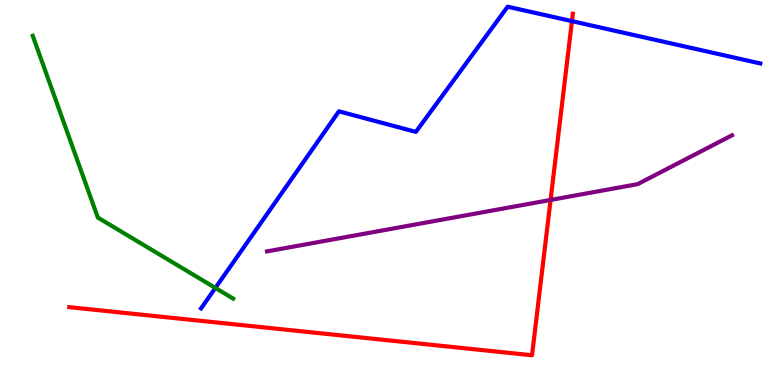[{'lines': ['blue', 'red'], 'intersections': [{'x': 7.38, 'y': 9.45}]}, {'lines': ['green', 'red'], 'intersections': []}, {'lines': ['purple', 'red'], 'intersections': [{'x': 7.1, 'y': 4.81}]}, {'lines': ['blue', 'green'], 'intersections': [{'x': 2.78, 'y': 2.52}]}, {'lines': ['blue', 'purple'], 'intersections': []}, {'lines': ['green', 'purple'], 'intersections': []}]